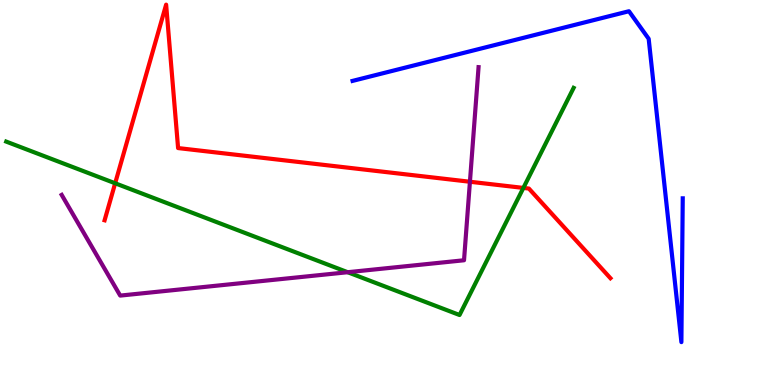[{'lines': ['blue', 'red'], 'intersections': []}, {'lines': ['green', 'red'], 'intersections': [{'x': 1.49, 'y': 5.24}, {'x': 6.75, 'y': 5.12}]}, {'lines': ['purple', 'red'], 'intersections': [{'x': 6.06, 'y': 5.28}]}, {'lines': ['blue', 'green'], 'intersections': []}, {'lines': ['blue', 'purple'], 'intersections': []}, {'lines': ['green', 'purple'], 'intersections': [{'x': 4.49, 'y': 2.93}]}]